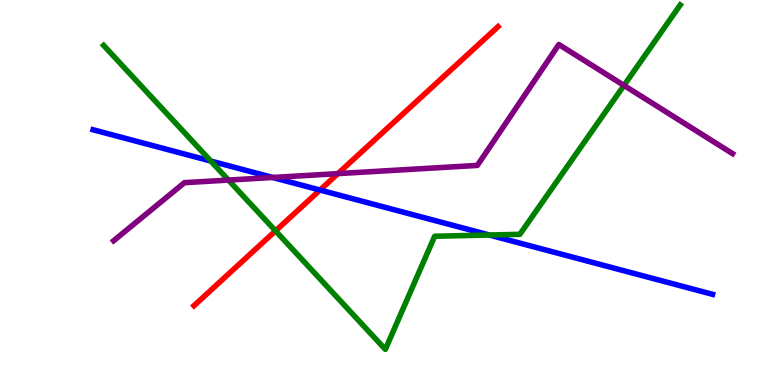[{'lines': ['blue', 'red'], 'intersections': [{'x': 4.13, 'y': 5.06}]}, {'lines': ['green', 'red'], 'intersections': [{'x': 3.56, 'y': 4.0}]}, {'lines': ['purple', 'red'], 'intersections': [{'x': 4.36, 'y': 5.49}]}, {'lines': ['blue', 'green'], 'intersections': [{'x': 2.72, 'y': 5.82}, {'x': 6.31, 'y': 3.9}]}, {'lines': ['blue', 'purple'], 'intersections': [{'x': 3.52, 'y': 5.39}]}, {'lines': ['green', 'purple'], 'intersections': [{'x': 2.95, 'y': 5.32}, {'x': 8.05, 'y': 7.78}]}]